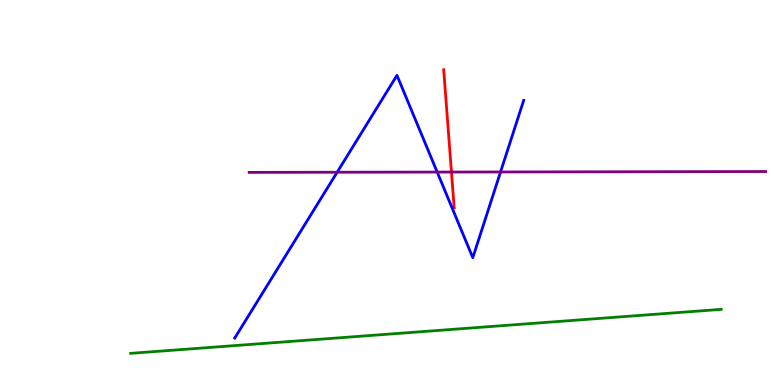[{'lines': ['blue', 'red'], 'intersections': []}, {'lines': ['green', 'red'], 'intersections': []}, {'lines': ['purple', 'red'], 'intersections': [{'x': 5.83, 'y': 5.53}]}, {'lines': ['blue', 'green'], 'intersections': []}, {'lines': ['blue', 'purple'], 'intersections': [{'x': 4.35, 'y': 5.53}, {'x': 5.64, 'y': 5.53}, {'x': 6.46, 'y': 5.53}]}, {'lines': ['green', 'purple'], 'intersections': []}]